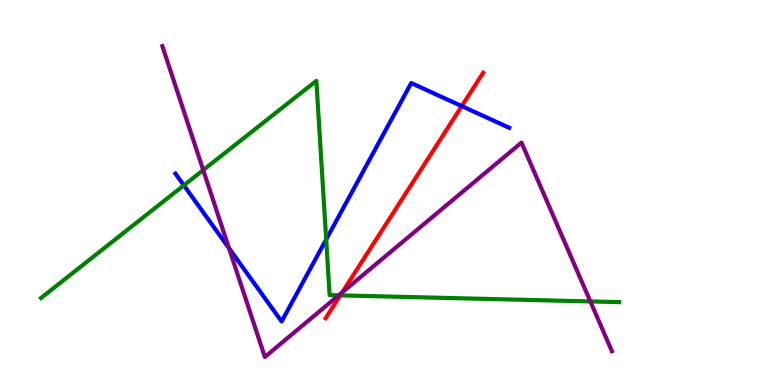[{'lines': ['blue', 'red'], 'intersections': [{'x': 5.96, 'y': 7.24}]}, {'lines': ['green', 'red'], 'intersections': [{'x': 4.39, 'y': 2.33}]}, {'lines': ['purple', 'red'], 'intersections': [{'x': 4.42, 'y': 2.41}]}, {'lines': ['blue', 'green'], 'intersections': [{'x': 2.37, 'y': 5.19}, {'x': 4.21, 'y': 3.78}]}, {'lines': ['blue', 'purple'], 'intersections': [{'x': 2.95, 'y': 3.55}]}, {'lines': ['green', 'purple'], 'intersections': [{'x': 2.62, 'y': 5.58}, {'x': 4.37, 'y': 2.33}, {'x': 7.62, 'y': 2.17}]}]